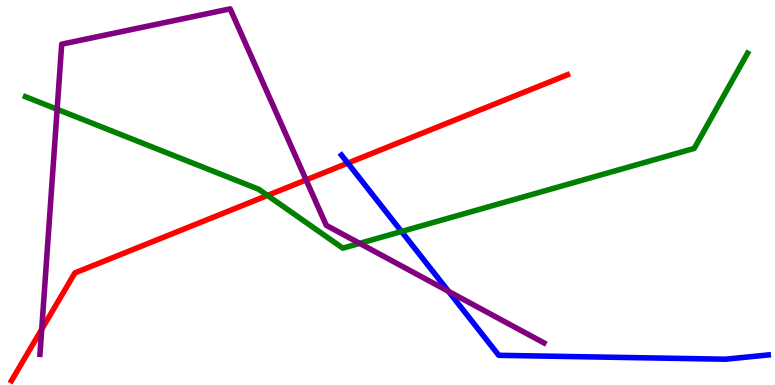[{'lines': ['blue', 'red'], 'intersections': [{'x': 4.49, 'y': 5.76}]}, {'lines': ['green', 'red'], 'intersections': [{'x': 3.45, 'y': 4.92}]}, {'lines': ['purple', 'red'], 'intersections': [{'x': 0.538, 'y': 1.45}, {'x': 3.95, 'y': 5.33}]}, {'lines': ['blue', 'green'], 'intersections': [{'x': 5.18, 'y': 3.99}]}, {'lines': ['blue', 'purple'], 'intersections': [{'x': 5.79, 'y': 2.43}]}, {'lines': ['green', 'purple'], 'intersections': [{'x': 0.737, 'y': 7.16}, {'x': 4.64, 'y': 3.68}]}]